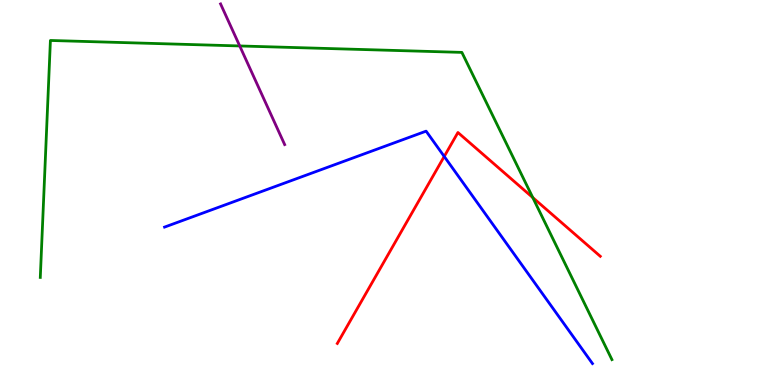[{'lines': ['blue', 'red'], 'intersections': [{'x': 5.73, 'y': 5.94}]}, {'lines': ['green', 'red'], 'intersections': [{'x': 6.87, 'y': 4.87}]}, {'lines': ['purple', 'red'], 'intersections': []}, {'lines': ['blue', 'green'], 'intersections': []}, {'lines': ['blue', 'purple'], 'intersections': []}, {'lines': ['green', 'purple'], 'intersections': [{'x': 3.09, 'y': 8.81}]}]